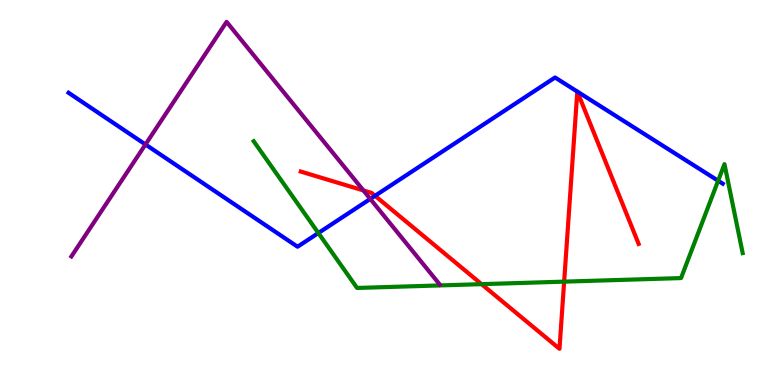[{'lines': ['blue', 'red'], 'intersections': [{'x': 4.84, 'y': 4.91}]}, {'lines': ['green', 'red'], 'intersections': [{'x': 6.21, 'y': 2.62}, {'x': 7.28, 'y': 2.68}]}, {'lines': ['purple', 'red'], 'intersections': [{'x': 4.69, 'y': 5.05}]}, {'lines': ['blue', 'green'], 'intersections': [{'x': 4.11, 'y': 3.95}, {'x': 9.27, 'y': 5.31}]}, {'lines': ['blue', 'purple'], 'intersections': [{'x': 1.88, 'y': 6.25}, {'x': 4.78, 'y': 4.83}]}, {'lines': ['green', 'purple'], 'intersections': []}]